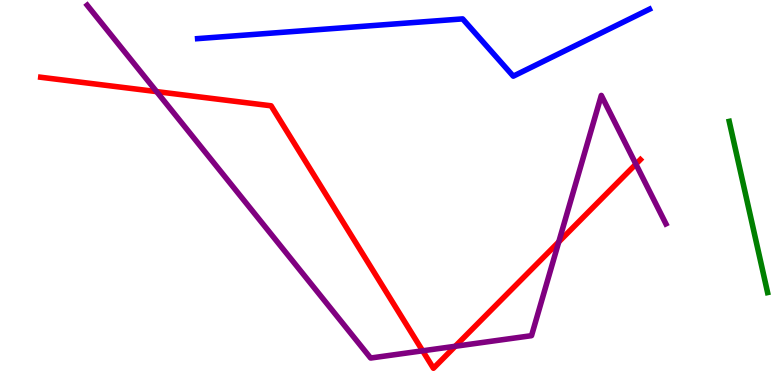[{'lines': ['blue', 'red'], 'intersections': []}, {'lines': ['green', 'red'], 'intersections': []}, {'lines': ['purple', 'red'], 'intersections': [{'x': 2.02, 'y': 7.62}, {'x': 5.45, 'y': 0.888}, {'x': 5.87, 'y': 1.01}, {'x': 7.21, 'y': 3.72}, {'x': 8.2, 'y': 5.74}]}, {'lines': ['blue', 'green'], 'intersections': []}, {'lines': ['blue', 'purple'], 'intersections': []}, {'lines': ['green', 'purple'], 'intersections': []}]